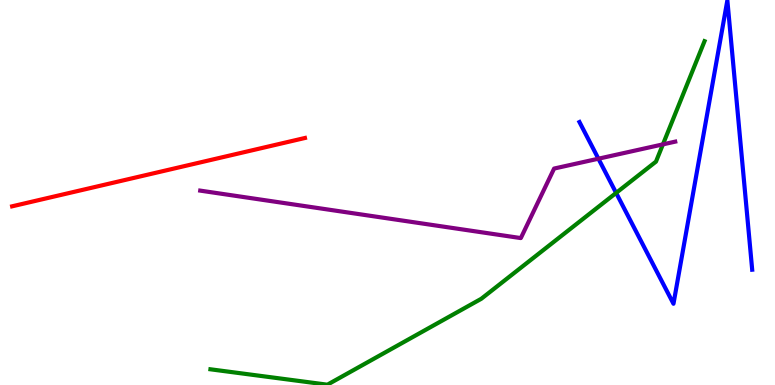[{'lines': ['blue', 'red'], 'intersections': []}, {'lines': ['green', 'red'], 'intersections': []}, {'lines': ['purple', 'red'], 'intersections': []}, {'lines': ['blue', 'green'], 'intersections': [{'x': 7.95, 'y': 4.99}]}, {'lines': ['blue', 'purple'], 'intersections': [{'x': 7.72, 'y': 5.88}]}, {'lines': ['green', 'purple'], 'intersections': [{'x': 8.55, 'y': 6.25}]}]